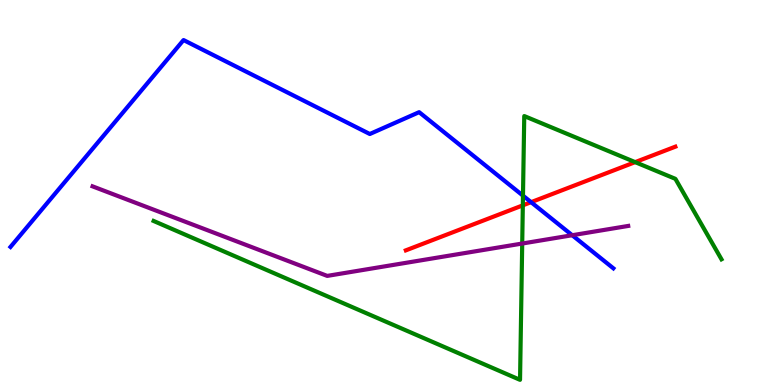[{'lines': ['blue', 'red'], 'intersections': [{'x': 6.85, 'y': 4.75}]}, {'lines': ['green', 'red'], 'intersections': [{'x': 6.75, 'y': 4.67}, {'x': 8.2, 'y': 5.79}]}, {'lines': ['purple', 'red'], 'intersections': []}, {'lines': ['blue', 'green'], 'intersections': [{'x': 6.75, 'y': 4.92}]}, {'lines': ['blue', 'purple'], 'intersections': [{'x': 7.38, 'y': 3.89}]}, {'lines': ['green', 'purple'], 'intersections': [{'x': 6.74, 'y': 3.67}]}]